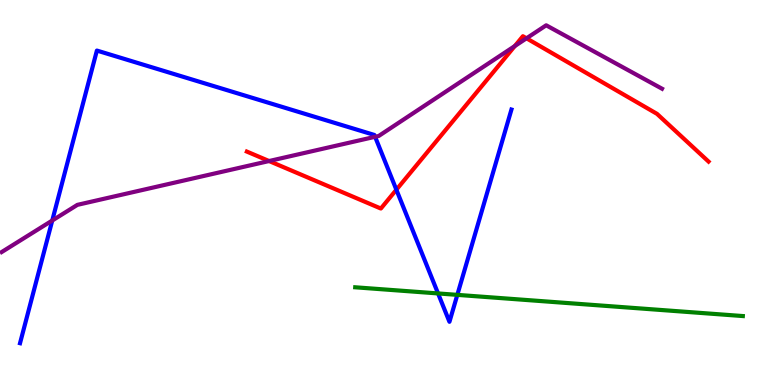[{'lines': ['blue', 'red'], 'intersections': [{'x': 5.11, 'y': 5.07}]}, {'lines': ['green', 'red'], 'intersections': []}, {'lines': ['purple', 'red'], 'intersections': [{'x': 3.47, 'y': 5.82}, {'x': 6.64, 'y': 8.8}, {'x': 6.79, 'y': 9.0}]}, {'lines': ['blue', 'green'], 'intersections': [{'x': 5.65, 'y': 2.38}, {'x': 5.9, 'y': 2.34}]}, {'lines': ['blue', 'purple'], 'intersections': [{'x': 0.674, 'y': 4.27}, {'x': 4.84, 'y': 6.45}]}, {'lines': ['green', 'purple'], 'intersections': []}]